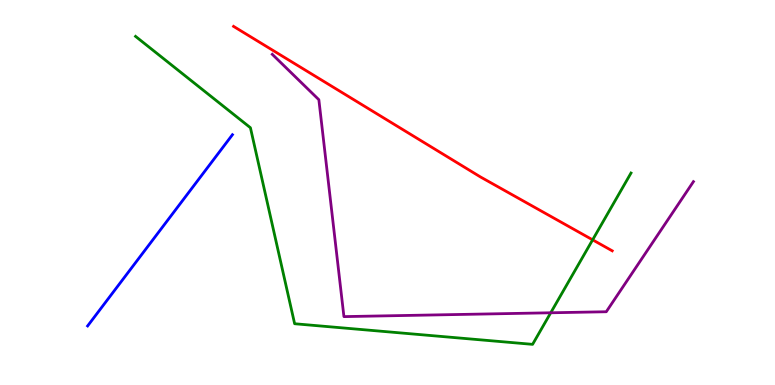[{'lines': ['blue', 'red'], 'intersections': []}, {'lines': ['green', 'red'], 'intersections': [{'x': 7.65, 'y': 3.77}]}, {'lines': ['purple', 'red'], 'intersections': []}, {'lines': ['blue', 'green'], 'intersections': []}, {'lines': ['blue', 'purple'], 'intersections': []}, {'lines': ['green', 'purple'], 'intersections': [{'x': 7.11, 'y': 1.88}]}]